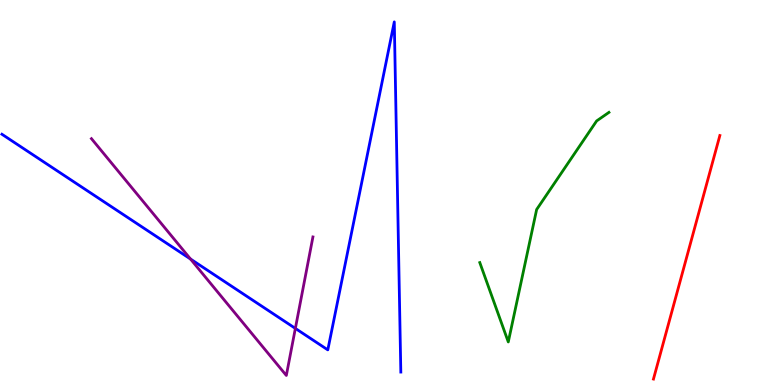[{'lines': ['blue', 'red'], 'intersections': []}, {'lines': ['green', 'red'], 'intersections': []}, {'lines': ['purple', 'red'], 'intersections': []}, {'lines': ['blue', 'green'], 'intersections': []}, {'lines': ['blue', 'purple'], 'intersections': [{'x': 2.46, 'y': 3.27}, {'x': 3.81, 'y': 1.47}]}, {'lines': ['green', 'purple'], 'intersections': []}]